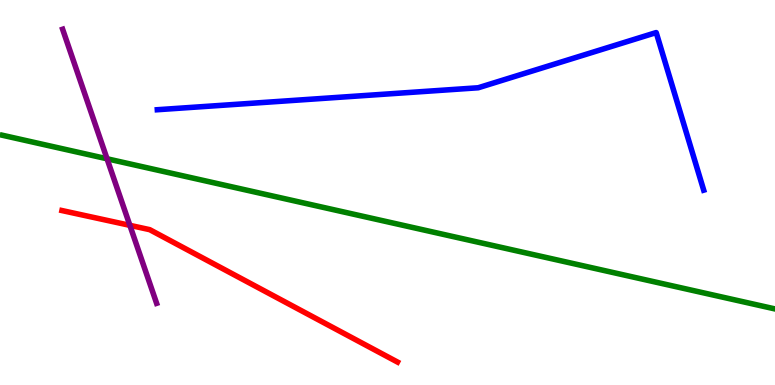[{'lines': ['blue', 'red'], 'intersections': []}, {'lines': ['green', 'red'], 'intersections': []}, {'lines': ['purple', 'red'], 'intersections': [{'x': 1.68, 'y': 4.15}]}, {'lines': ['blue', 'green'], 'intersections': []}, {'lines': ['blue', 'purple'], 'intersections': []}, {'lines': ['green', 'purple'], 'intersections': [{'x': 1.38, 'y': 5.88}]}]